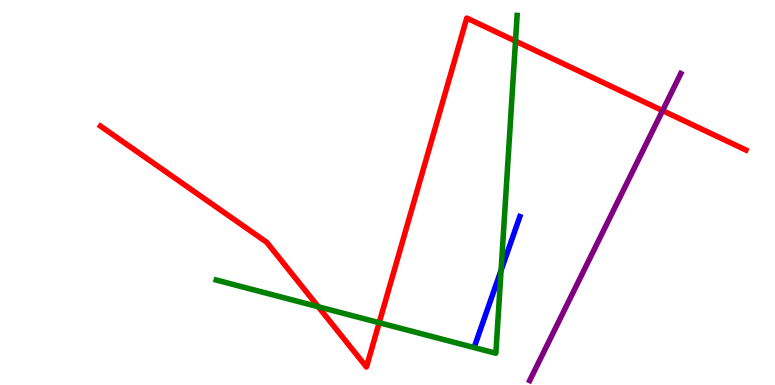[{'lines': ['blue', 'red'], 'intersections': []}, {'lines': ['green', 'red'], 'intersections': [{'x': 4.11, 'y': 2.03}, {'x': 4.89, 'y': 1.62}, {'x': 6.65, 'y': 8.93}]}, {'lines': ['purple', 'red'], 'intersections': [{'x': 8.55, 'y': 7.13}]}, {'lines': ['blue', 'green'], 'intersections': [{'x': 6.47, 'y': 2.98}]}, {'lines': ['blue', 'purple'], 'intersections': []}, {'lines': ['green', 'purple'], 'intersections': []}]